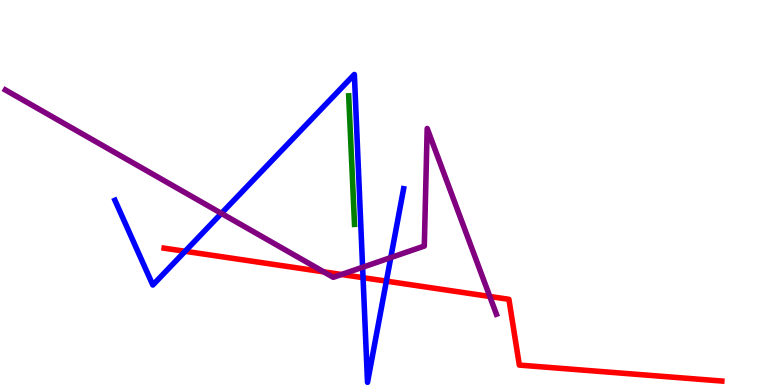[{'lines': ['blue', 'red'], 'intersections': [{'x': 2.39, 'y': 3.47}, {'x': 4.68, 'y': 2.79}, {'x': 4.99, 'y': 2.7}]}, {'lines': ['green', 'red'], 'intersections': []}, {'lines': ['purple', 'red'], 'intersections': [{'x': 4.18, 'y': 2.94}, {'x': 4.41, 'y': 2.87}, {'x': 6.32, 'y': 2.3}]}, {'lines': ['blue', 'green'], 'intersections': []}, {'lines': ['blue', 'purple'], 'intersections': [{'x': 2.86, 'y': 4.46}, {'x': 4.68, 'y': 3.06}, {'x': 5.04, 'y': 3.31}]}, {'lines': ['green', 'purple'], 'intersections': []}]